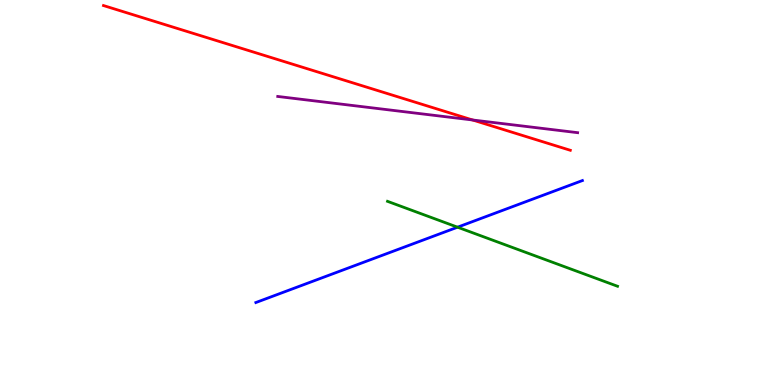[{'lines': ['blue', 'red'], 'intersections': []}, {'lines': ['green', 'red'], 'intersections': []}, {'lines': ['purple', 'red'], 'intersections': [{'x': 6.1, 'y': 6.88}]}, {'lines': ['blue', 'green'], 'intersections': [{'x': 5.9, 'y': 4.1}]}, {'lines': ['blue', 'purple'], 'intersections': []}, {'lines': ['green', 'purple'], 'intersections': []}]